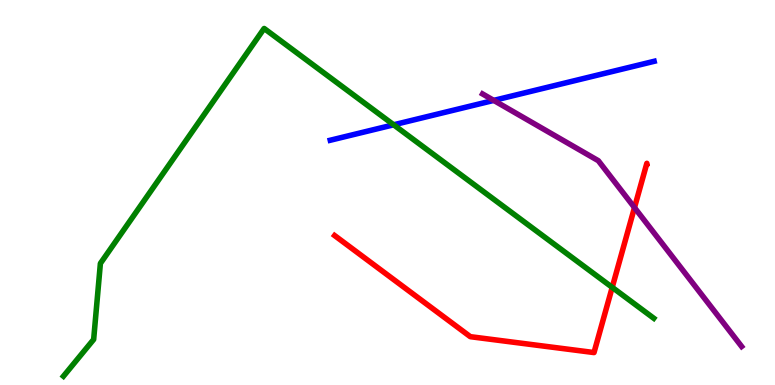[{'lines': ['blue', 'red'], 'intersections': []}, {'lines': ['green', 'red'], 'intersections': [{'x': 7.9, 'y': 2.54}]}, {'lines': ['purple', 'red'], 'intersections': [{'x': 8.19, 'y': 4.61}]}, {'lines': ['blue', 'green'], 'intersections': [{'x': 5.08, 'y': 6.76}]}, {'lines': ['blue', 'purple'], 'intersections': [{'x': 6.37, 'y': 7.39}]}, {'lines': ['green', 'purple'], 'intersections': []}]